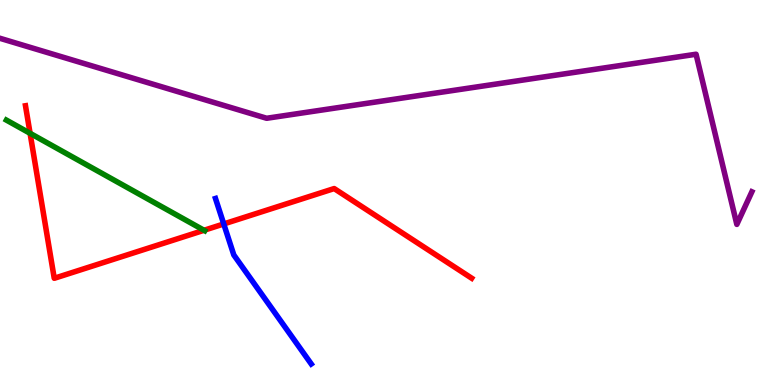[{'lines': ['blue', 'red'], 'intersections': [{'x': 2.89, 'y': 4.18}]}, {'lines': ['green', 'red'], 'intersections': [{'x': 0.388, 'y': 6.54}, {'x': 2.63, 'y': 4.02}]}, {'lines': ['purple', 'red'], 'intersections': []}, {'lines': ['blue', 'green'], 'intersections': []}, {'lines': ['blue', 'purple'], 'intersections': []}, {'lines': ['green', 'purple'], 'intersections': []}]